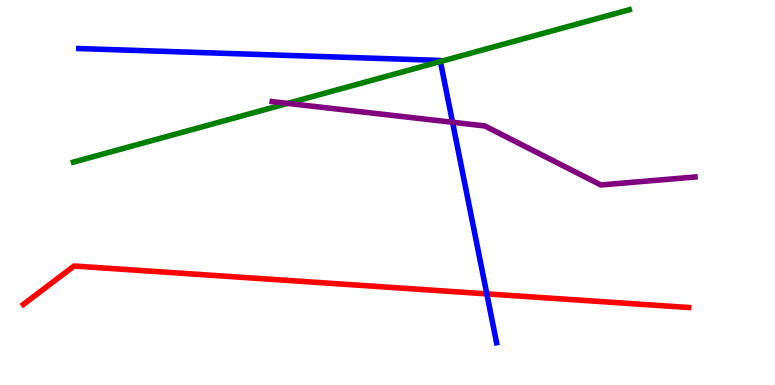[{'lines': ['blue', 'red'], 'intersections': [{'x': 6.28, 'y': 2.37}]}, {'lines': ['green', 'red'], 'intersections': []}, {'lines': ['purple', 'red'], 'intersections': []}, {'lines': ['blue', 'green'], 'intersections': [{'x': 5.68, 'y': 8.4}]}, {'lines': ['blue', 'purple'], 'intersections': [{'x': 5.84, 'y': 6.82}]}, {'lines': ['green', 'purple'], 'intersections': [{'x': 3.71, 'y': 7.31}]}]